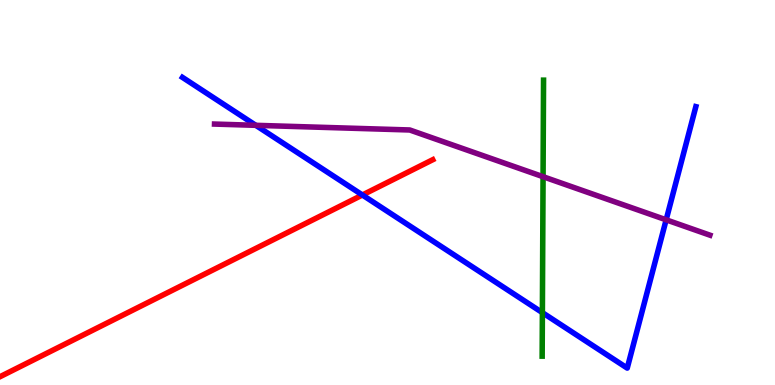[{'lines': ['blue', 'red'], 'intersections': [{'x': 4.68, 'y': 4.94}]}, {'lines': ['green', 'red'], 'intersections': []}, {'lines': ['purple', 'red'], 'intersections': []}, {'lines': ['blue', 'green'], 'intersections': [{'x': 7.0, 'y': 1.88}]}, {'lines': ['blue', 'purple'], 'intersections': [{'x': 3.3, 'y': 6.74}, {'x': 8.6, 'y': 4.29}]}, {'lines': ['green', 'purple'], 'intersections': [{'x': 7.01, 'y': 5.41}]}]